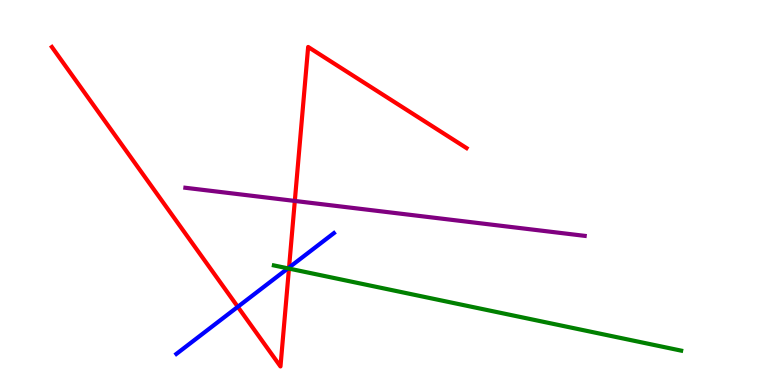[{'lines': ['blue', 'red'], 'intersections': [{'x': 3.07, 'y': 2.03}, {'x': 3.73, 'y': 3.05}]}, {'lines': ['green', 'red'], 'intersections': [{'x': 3.73, 'y': 3.02}]}, {'lines': ['purple', 'red'], 'intersections': [{'x': 3.8, 'y': 4.78}]}, {'lines': ['blue', 'green'], 'intersections': [{'x': 3.72, 'y': 3.03}]}, {'lines': ['blue', 'purple'], 'intersections': []}, {'lines': ['green', 'purple'], 'intersections': []}]